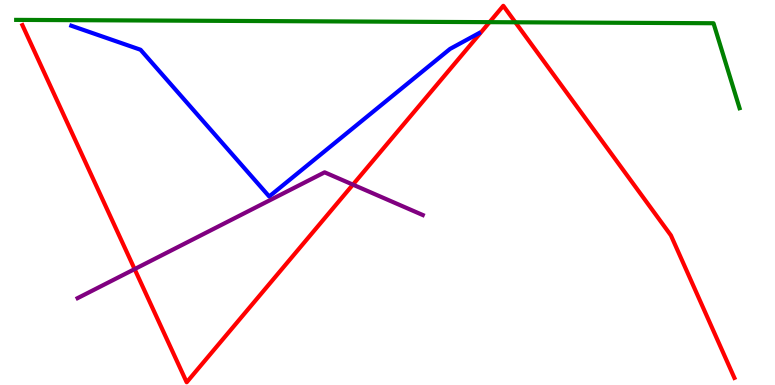[{'lines': ['blue', 'red'], 'intersections': []}, {'lines': ['green', 'red'], 'intersections': [{'x': 6.32, 'y': 9.42}, {'x': 6.65, 'y': 9.42}]}, {'lines': ['purple', 'red'], 'intersections': [{'x': 1.74, 'y': 3.01}, {'x': 4.55, 'y': 5.2}]}, {'lines': ['blue', 'green'], 'intersections': []}, {'lines': ['blue', 'purple'], 'intersections': []}, {'lines': ['green', 'purple'], 'intersections': []}]